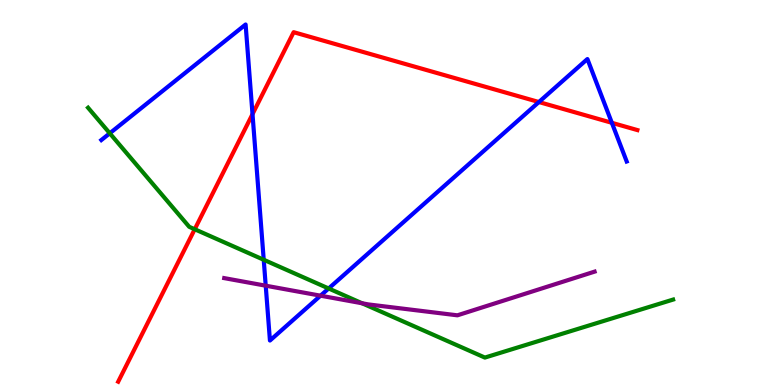[{'lines': ['blue', 'red'], 'intersections': [{'x': 3.26, 'y': 7.04}, {'x': 6.95, 'y': 7.35}, {'x': 7.89, 'y': 6.81}]}, {'lines': ['green', 'red'], 'intersections': [{'x': 2.51, 'y': 4.05}]}, {'lines': ['purple', 'red'], 'intersections': []}, {'lines': ['blue', 'green'], 'intersections': [{'x': 1.42, 'y': 6.54}, {'x': 3.4, 'y': 3.25}, {'x': 4.24, 'y': 2.51}]}, {'lines': ['blue', 'purple'], 'intersections': [{'x': 3.43, 'y': 2.58}, {'x': 4.14, 'y': 2.32}]}, {'lines': ['green', 'purple'], 'intersections': [{'x': 4.67, 'y': 2.12}]}]